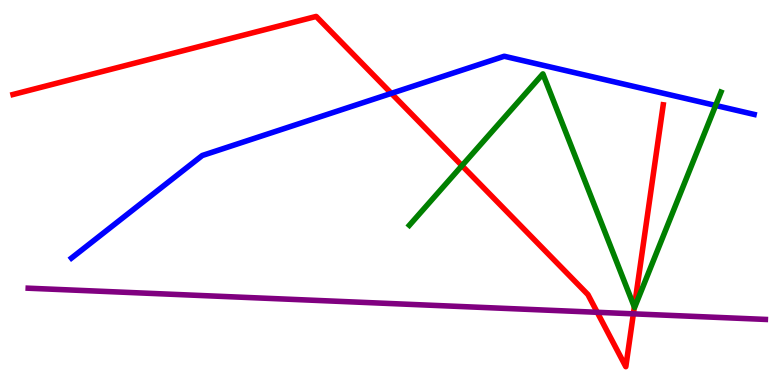[{'lines': ['blue', 'red'], 'intersections': [{'x': 5.05, 'y': 7.57}]}, {'lines': ['green', 'red'], 'intersections': [{'x': 5.96, 'y': 5.7}, {'x': 8.19, 'y': 2.03}]}, {'lines': ['purple', 'red'], 'intersections': [{'x': 7.71, 'y': 1.89}, {'x': 8.17, 'y': 1.85}]}, {'lines': ['blue', 'green'], 'intersections': [{'x': 9.23, 'y': 7.26}]}, {'lines': ['blue', 'purple'], 'intersections': []}, {'lines': ['green', 'purple'], 'intersections': []}]